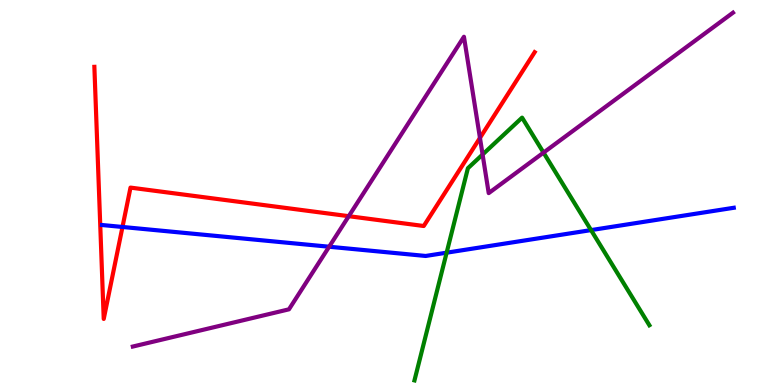[{'lines': ['blue', 'red'], 'intersections': [{'x': 1.58, 'y': 4.1}]}, {'lines': ['green', 'red'], 'intersections': []}, {'lines': ['purple', 'red'], 'intersections': [{'x': 4.5, 'y': 4.38}, {'x': 6.19, 'y': 6.42}]}, {'lines': ['blue', 'green'], 'intersections': [{'x': 5.76, 'y': 3.44}, {'x': 7.63, 'y': 4.02}]}, {'lines': ['blue', 'purple'], 'intersections': [{'x': 4.25, 'y': 3.59}]}, {'lines': ['green', 'purple'], 'intersections': [{'x': 6.23, 'y': 5.99}, {'x': 7.01, 'y': 6.04}]}]